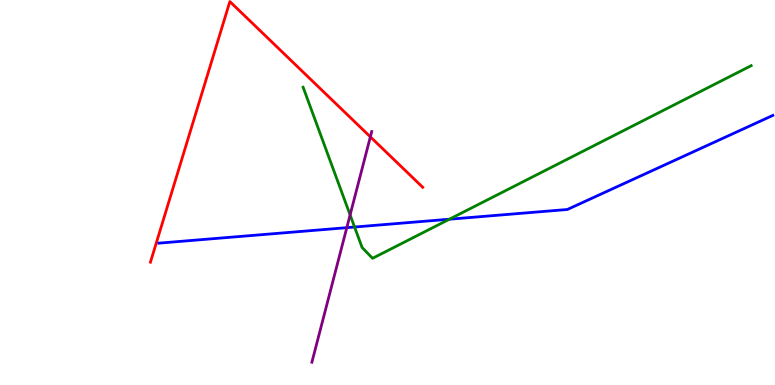[{'lines': ['blue', 'red'], 'intersections': []}, {'lines': ['green', 'red'], 'intersections': []}, {'lines': ['purple', 'red'], 'intersections': [{'x': 4.78, 'y': 6.45}]}, {'lines': ['blue', 'green'], 'intersections': [{'x': 4.57, 'y': 4.1}, {'x': 5.8, 'y': 4.31}]}, {'lines': ['blue', 'purple'], 'intersections': [{'x': 4.47, 'y': 4.09}]}, {'lines': ['green', 'purple'], 'intersections': [{'x': 4.52, 'y': 4.42}]}]